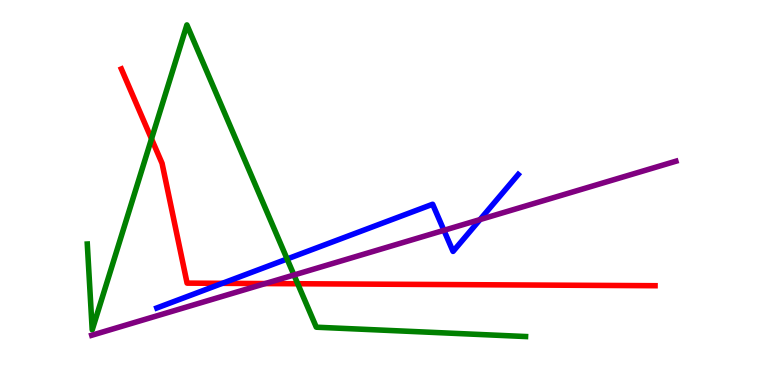[{'lines': ['blue', 'red'], 'intersections': [{'x': 2.87, 'y': 2.64}]}, {'lines': ['green', 'red'], 'intersections': [{'x': 1.96, 'y': 6.39}, {'x': 3.84, 'y': 2.63}]}, {'lines': ['purple', 'red'], 'intersections': [{'x': 3.42, 'y': 2.63}]}, {'lines': ['blue', 'green'], 'intersections': [{'x': 3.7, 'y': 3.27}]}, {'lines': ['blue', 'purple'], 'intersections': [{'x': 5.73, 'y': 4.02}, {'x': 6.19, 'y': 4.3}]}, {'lines': ['green', 'purple'], 'intersections': [{'x': 3.79, 'y': 2.86}]}]